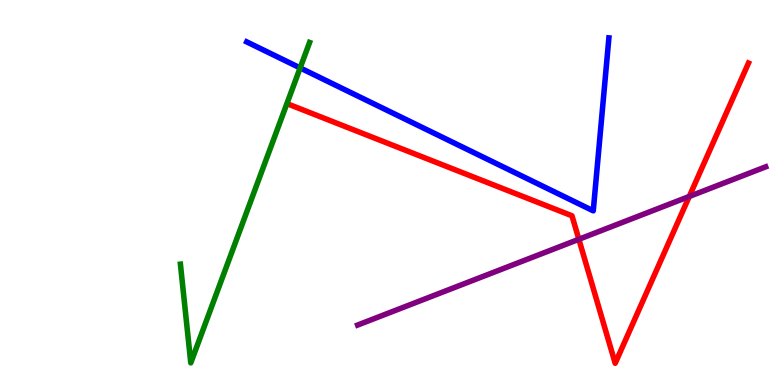[{'lines': ['blue', 'red'], 'intersections': []}, {'lines': ['green', 'red'], 'intersections': []}, {'lines': ['purple', 'red'], 'intersections': [{'x': 7.47, 'y': 3.79}, {'x': 8.89, 'y': 4.9}]}, {'lines': ['blue', 'green'], 'intersections': [{'x': 3.87, 'y': 8.24}]}, {'lines': ['blue', 'purple'], 'intersections': []}, {'lines': ['green', 'purple'], 'intersections': []}]